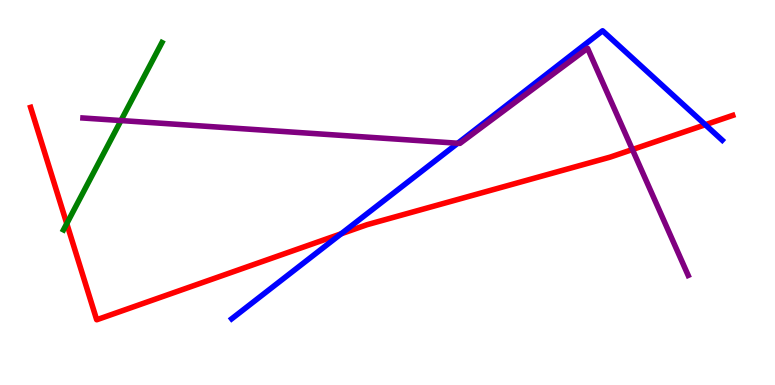[{'lines': ['blue', 'red'], 'intersections': [{'x': 4.4, 'y': 3.93}, {'x': 9.1, 'y': 6.76}]}, {'lines': ['green', 'red'], 'intersections': [{'x': 0.862, 'y': 4.19}]}, {'lines': ['purple', 'red'], 'intersections': [{'x': 8.16, 'y': 6.12}]}, {'lines': ['blue', 'green'], 'intersections': []}, {'lines': ['blue', 'purple'], 'intersections': [{'x': 5.91, 'y': 6.28}]}, {'lines': ['green', 'purple'], 'intersections': [{'x': 1.56, 'y': 6.87}]}]